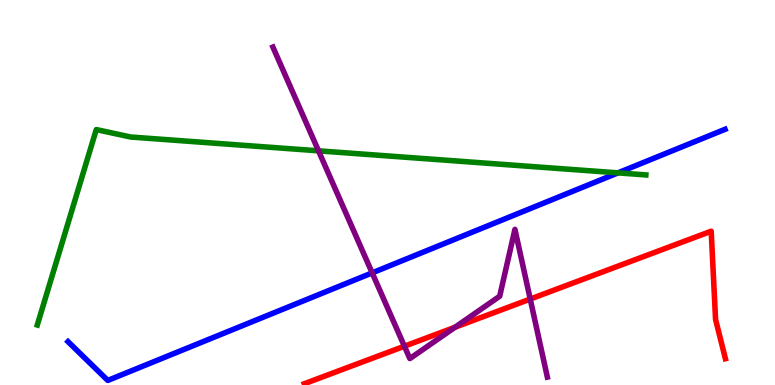[{'lines': ['blue', 'red'], 'intersections': []}, {'lines': ['green', 'red'], 'intersections': []}, {'lines': ['purple', 'red'], 'intersections': [{'x': 5.22, 'y': 1.01}, {'x': 5.87, 'y': 1.5}, {'x': 6.84, 'y': 2.23}]}, {'lines': ['blue', 'green'], 'intersections': [{'x': 7.97, 'y': 5.51}]}, {'lines': ['blue', 'purple'], 'intersections': [{'x': 4.8, 'y': 2.91}]}, {'lines': ['green', 'purple'], 'intersections': [{'x': 4.11, 'y': 6.08}]}]